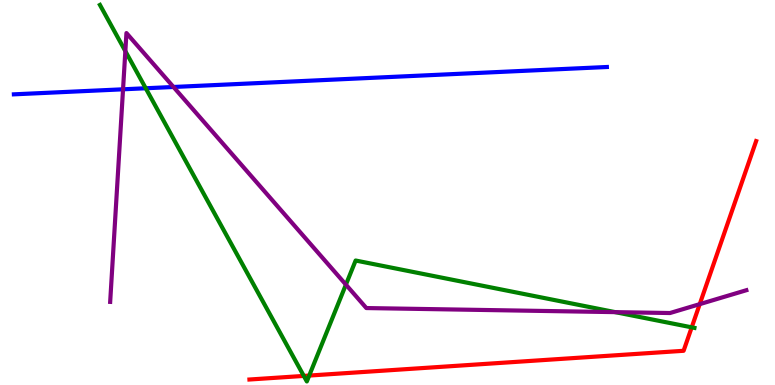[{'lines': ['blue', 'red'], 'intersections': []}, {'lines': ['green', 'red'], 'intersections': [{'x': 3.92, 'y': 0.236}, {'x': 3.99, 'y': 0.245}, {'x': 8.93, 'y': 1.5}]}, {'lines': ['purple', 'red'], 'intersections': [{'x': 9.03, 'y': 2.1}]}, {'lines': ['blue', 'green'], 'intersections': [{'x': 1.88, 'y': 7.71}]}, {'lines': ['blue', 'purple'], 'intersections': [{'x': 1.59, 'y': 7.68}, {'x': 2.24, 'y': 7.74}]}, {'lines': ['green', 'purple'], 'intersections': [{'x': 1.62, 'y': 8.67}, {'x': 4.46, 'y': 2.61}, {'x': 7.94, 'y': 1.89}]}]